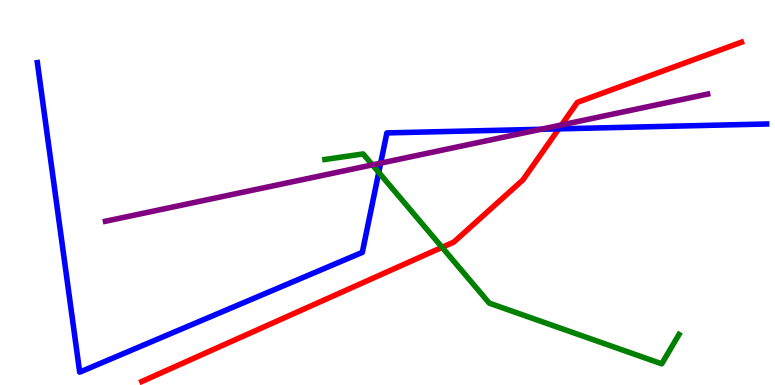[{'lines': ['blue', 'red'], 'intersections': [{'x': 7.21, 'y': 6.65}]}, {'lines': ['green', 'red'], 'intersections': [{'x': 5.7, 'y': 3.58}]}, {'lines': ['purple', 'red'], 'intersections': [{'x': 7.25, 'y': 6.75}]}, {'lines': ['blue', 'green'], 'intersections': [{'x': 4.89, 'y': 5.52}]}, {'lines': ['blue', 'purple'], 'intersections': [{'x': 4.91, 'y': 5.76}, {'x': 6.98, 'y': 6.64}]}, {'lines': ['green', 'purple'], 'intersections': [{'x': 4.8, 'y': 5.72}]}]